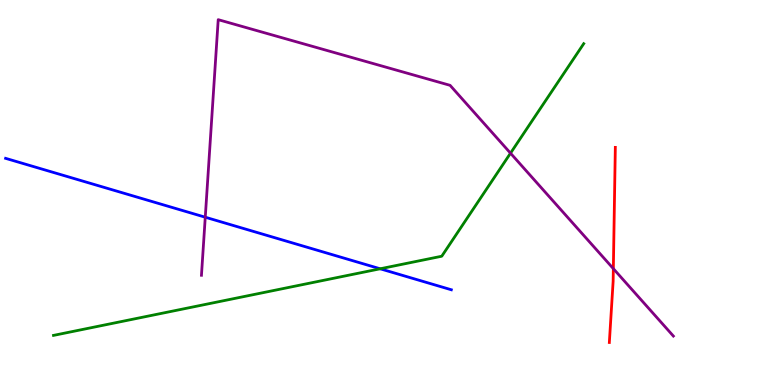[{'lines': ['blue', 'red'], 'intersections': []}, {'lines': ['green', 'red'], 'intersections': []}, {'lines': ['purple', 'red'], 'intersections': [{'x': 7.91, 'y': 3.02}]}, {'lines': ['blue', 'green'], 'intersections': [{'x': 4.91, 'y': 3.02}]}, {'lines': ['blue', 'purple'], 'intersections': [{'x': 2.65, 'y': 4.36}]}, {'lines': ['green', 'purple'], 'intersections': [{'x': 6.59, 'y': 6.02}]}]